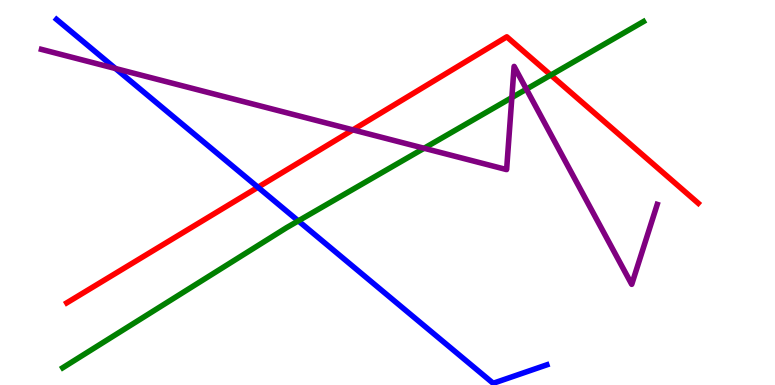[{'lines': ['blue', 'red'], 'intersections': [{'x': 3.33, 'y': 5.14}]}, {'lines': ['green', 'red'], 'intersections': [{'x': 7.11, 'y': 8.05}]}, {'lines': ['purple', 'red'], 'intersections': [{'x': 4.55, 'y': 6.63}]}, {'lines': ['blue', 'green'], 'intersections': [{'x': 3.85, 'y': 4.26}]}, {'lines': ['blue', 'purple'], 'intersections': [{'x': 1.49, 'y': 8.22}]}, {'lines': ['green', 'purple'], 'intersections': [{'x': 5.47, 'y': 6.15}, {'x': 6.6, 'y': 7.47}, {'x': 6.79, 'y': 7.68}]}]